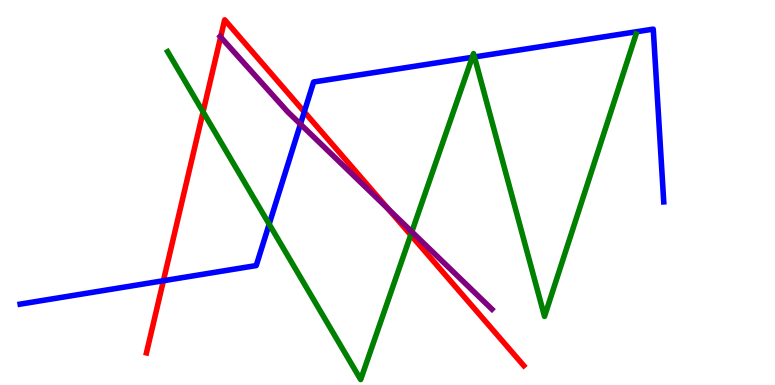[{'lines': ['blue', 'red'], 'intersections': [{'x': 2.11, 'y': 2.71}, {'x': 3.93, 'y': 7.09}]}, {'lines': ['green', 'red'], 'intersections': [{'x': 2.62, 'y': 7.09}, {'x': 5.3, 'y': 3.9}]}, {'lines': ['purple', 'red'], 'intersections': [{'x': 2.85, 'y': 9.04}, {'x': 5.01, 'y': 4.57}]}, {'lines': ['blue', 'green'], 'intersections': [{'x': 3.47, 'y': 4.18}, {'x': 6.09, 'y': 8.51}, {'x': 6.12, 'y': 8.52}]}, {'lines': ['blue', 'purple'], 'intersections': [{'x': 3.88, 'y': 6.78}]}, {'lines': ['green', 'purple'], 'intersections': [{'x': 5.31, 'y': 3.98}]}]